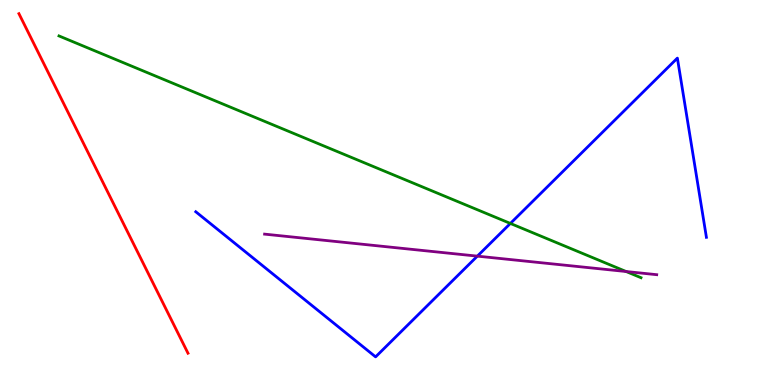[{'lines': ['blue', 'red'], 'intersections': []}, {'lines': ['green', 'red'], 'intersections': []}, {'lines': ['purple', 'red'], 'intersections': []}, {'lines': ['blue', 'green'], 'intersections': [{'x': 6.59, 'y': 4.2}]}, {'lines': ['blue', 'purple'], 'intersections': [{'x': 6.16, 'y': 3.35}]}, {'lines': ['green', 'purple'], 'intersections': [{'x': 8.08, 'y': 2.95}]}]